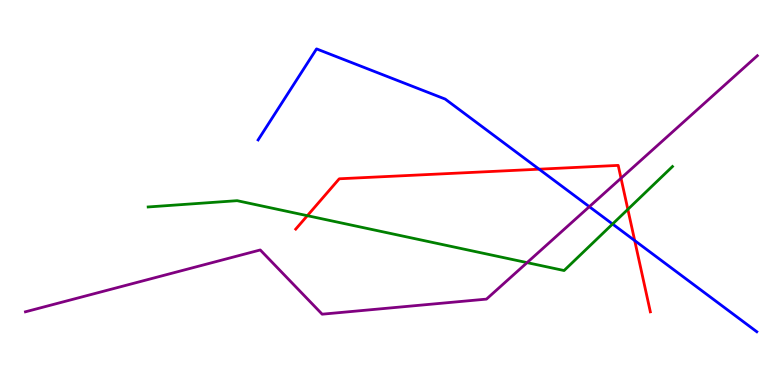[{'lines': ['blue', 'red'], 'intersections': [{'x': 6.96, 'y': 5.61}, {'x': 8.19, 'y': 3.75}]}, {'lines': ['green', 'red'], 'intersections': [{'x': 3.97, 'y': 4.4}, {'x': 8.1, 'y': 4.56}]}, {'lines': ['purple', 'red'], 'intersections': [{'x': 8.01, 'y': 5.37}]}, {'lines': ['blue', 'green'], 'intersections': [{'x': 7.9, 'y': 4.18}]}, {'lines': ['blue', 'purple'], 'intersections': [{'x': 7.6, 'y': 4.63}]}, {'lines': ['green', 'purple'], 'intersections': [{'x': 6.8, 'y': 3.18}]}]